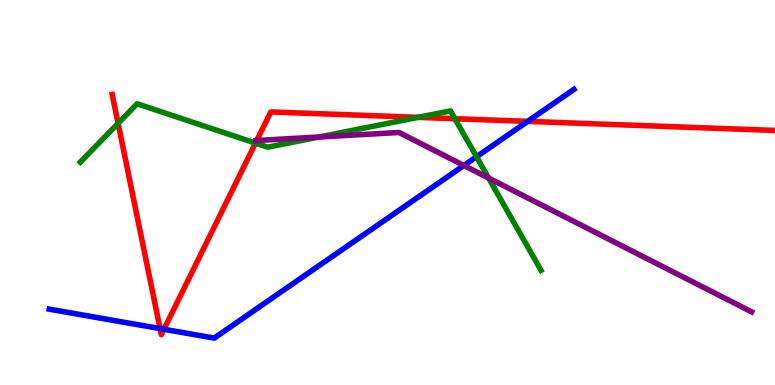[{'lines': ['blue', 'red'], 'intersections': [{'x': 2.07, 'y': 1.47}, {'x': 2.12, 'y': 1.45}, {'x': 6.81, 'y': 6.85}]}, {'lines': ['green', 'red'], 'intersections': [{'x': 1.52, 'y': 6.8}, {'x': 3.3, 'y': 6.28}, {'x': 5.39, 'y': 6.95}, {'x': 5.87, 'y': 6.92}]}, {'lines': ['purple', 'red'], 'intersections': [{'x': 3.31, 'y': 6.35}]}, {'lines': ['blue', 'green'], 'intersections': [{'x': 6.15, 'y': 5.93}]}, {'lines': ['blue', 'purple'], 'intersections': [{'x': 5.99, 'y': 5.7}]}, {'lines': ['green', 'purple'], 'intersections': [{'x': 4.12, 'y': 6.44}, {'x': 6.31, 'y': 5.37}]}]